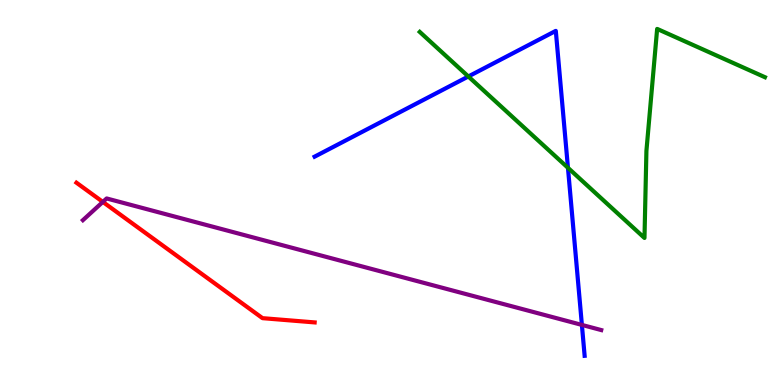[{'lines': ['blue', 'red'], 'intersections': []}, {'lines': ['green', 'red'], 'intersections': []}, {'lines': ['purple', 'red'], 'intersections': [{'x': 1.33, 'y': 4.76}]}, {'lines': ['blue', 'green'], 'intersections': [{'x': 6.04, 'y': 8.01}, {'x': 7.33, 'y': 5.64}]}, {'lines': ['blue', 'purple'], 'intersections': [{'x': 7.51, 'y': 1.56}]}, {'lines': ['green', 'purple'], 'intersections': []}]